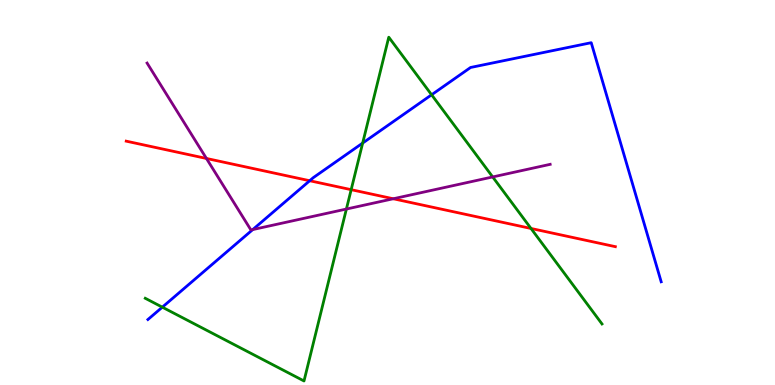[{'lines': ['blue', 'red'], 'intersections': [{'x': 4.0, 'y': 5.31}]}, {'lines': ['green', 'red'], 'intersections': [{'x': 4.53, 'y': 5.07}, {'x': 6.85, 'y': 4.07}]}, {'lines': ['purple', 'red'], 'intersections': [{'x': 2.66, 'y': 5.88}, {'x': 5.07, 'y': 4.84}]}, {'lines': ['blue', 'green'], 'intersections': [{'x': 2.09, 'y': 2.02}, {'x': 4.68, 'y': 6.28}, {'x': 5.57, 'y': 7.54}]}, {'lines': ['blue', 'purple'], 'intersections': [{'x': 3.26, 'y': 4.04}]}, {'lines': ['green', 'purple'], 'intersections': [{'x': 4.47, 'y': 4.57}, {'x': 6.36, 'y': 5.4}]}]